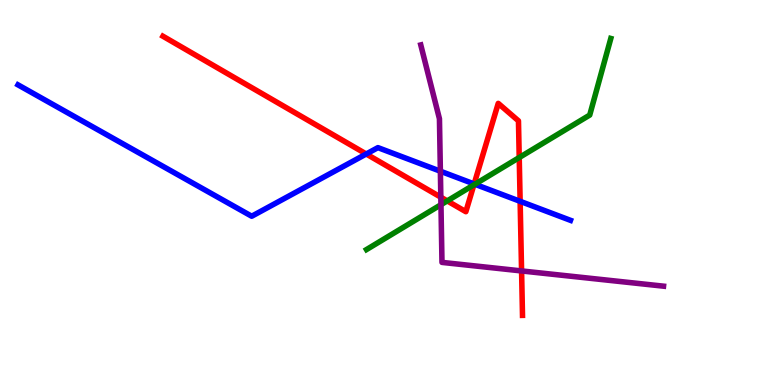[{'lines': ['blue', 'red'], 'intersections': [{'x': 4.73, 'y': 6.0}, {'x': 6.12, 'y': 5.22}, {'x': 6.71, 'y': 4.77}]}, {'lines': ['green', 'red'], 'intersections': [{'x': 5.77, 'y': 4.78}, {'x': 6.11, 'y': 5.2}, {'x': 6.7, 'y': 5.91}]}, {'lines': ['purple', 'red'], 'intersections': [{'x': 5.69, 'y': 4.88}, {'x': 6.73, 'y': 2.96}]}, {'lines': ['blue', 'green'], 'intersections': [{'x': 6.13, 'y': 5.21}]}, {'lines': ['blue', 'purple'], 'intersections': [{'x': 5.68, 'y': 5.55}]}, {'lines': ['green', 'purple'], 'intersections': [{'x': 5.69, 'y': 4.68}]}]